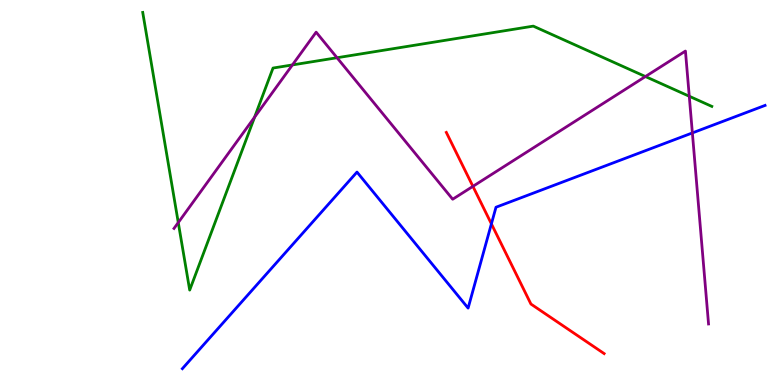[{'lines': ['blue', 'red'], 'intersections': [{'x': 6.34, 'y': 4.19}]}, {'lines': ['green', 'red'], 'intersections': []}, {'lines': ['purple', 'red'], 'intersections': [{'x': 6.1, 'y': 5.16}]}, {'lines': ['blue', 'green'], 'intersections': []}, {'lines': ['blue', 'purple'], 'intersections': [{'x': 8.93, 'y': 6.55}]}, {'lines': ['green', 'purple'], 'intersections': [{'x': 2.3, 'y': 4.22}, {'x': 3.29, 'y': 6.96}, {'x': 3.77, 'y': 8.31}, {'x': 4.35, 'y': 8.5}, {'x': 8.33, 'y': 8.01}, {'x': 8.89, 'y': 7.5}]}]